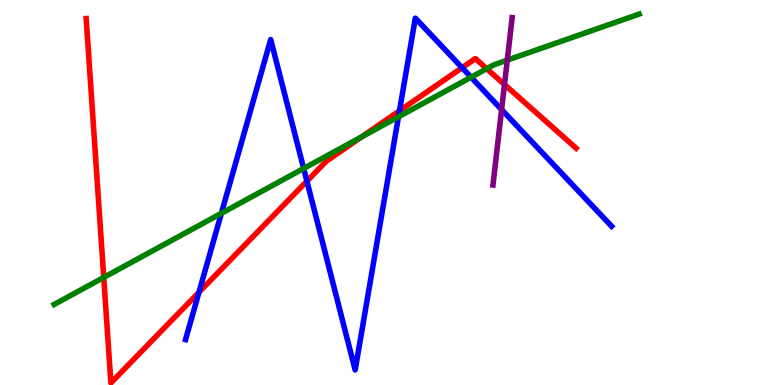[{'lines': ['blue', 'red'], 'intersections': [{'x': 2.57, 'y': 2.41}, {'x': 3.96, 'y': 5.29}, {'x': 5.15, 'y': 7.12}, {'x': 5.96, 'y': 8.24}]}, {'lines': ['green', 'red'], 'intersections': [{'x': 1.34, 'y': 2.79}, {'x': 4.67, 'y': 6.44}, {'x': 6.28, 'y': 8.22}]}, {'lines': ['purple', 'red'], 'intersections': [{'x': 6.51, 'y': 7.8}]}, {'lines': ['blue', 'green'], 'intersections': [{'x': 2.86, 'y': 4.46}, {'x': 3.92, 'y': 5.62}, {'x': 5.14, 'y': 6.97}, {'x': 6.08, 'y': 7.99}]}, {'lines': ['blue', 'purple'], 'intersections': [{'x': 6.47, 'y': 7.15}]}, {'lines': ['green', 'purple'], 'intersections': [{'x': 6.55, 'y': 8.44}]}]